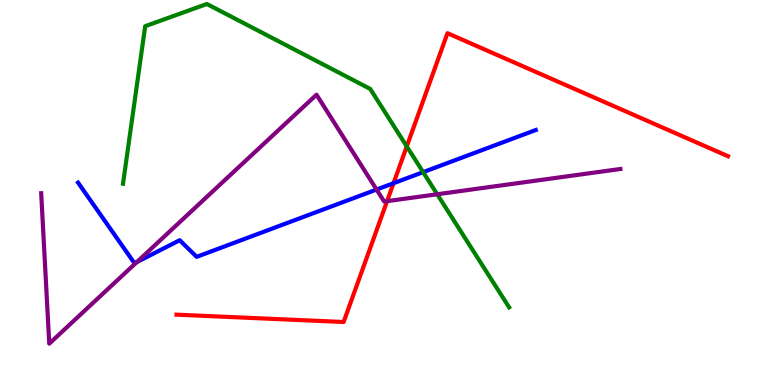[{'lines': ['blue', 'red'], 'intersections': [{'x': 5.08, 'y': 5.24}]}, {'lines': ['green', 'red'], 'intersections': [{'x': 5.25, 'y': 6.2}]}, {'lines': ['purple', 'red'], 'intersections': [{'x': 4.99, 'y': 4.77}]}, {'lines': ['blue', 'green'], 'intersections': [{'x': 5.46, 'y': 5.53}]}, {'lines': ['blue', 'purple'], 'intersections': [{'x': 1.77, 'y': 3.19}, {'x': 4.86, 'y': 5.08}]}, {'lines': ['green', 'purple'], 'intersections': [{'x': 5.64, 'y': 4.95}]}]